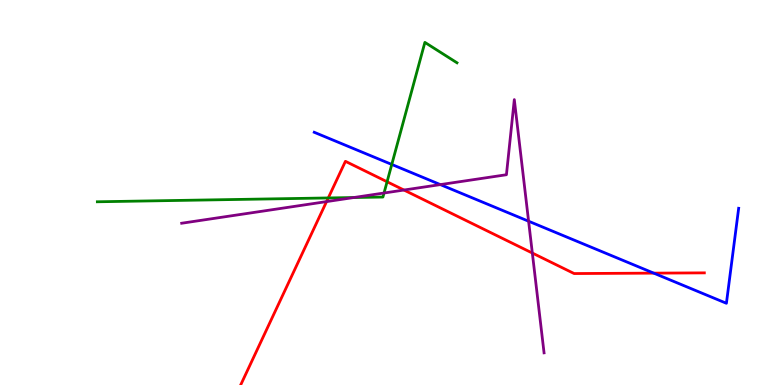[{'lines': ['blue', 'red'], 'intersections': [{'x': 8.44, 'y': 2.91}]}, {'lines': ['green', 'red'], 'intersections': [{'x': 4.24, 'y': 4.86}, {'x': 4.99, 'y': 5.28}]}, {'lines': ['purple', 'red'], 'intersections': [{'x': 4.21, 'y': 4.76}, {'x': 5.21, 'y': 5.06}, {'x': 6.87, 'y': 3.43}]}, {'lines': ['blue', 'green'], 'intersections': [{'x': 5.06, 'y': 5.73}]}, {'lines': ['blue', 'purple'], 'intersections': [{'x': 5.68, 'y': 5.21}, {'x': 6.82, 'y': 4.25}]}, {'lines': ['green', 'purple'], 'intersections': [{'x': 4.57, 'y': 4.87}, {'x': 4.96, 'y': 4.99}]}]